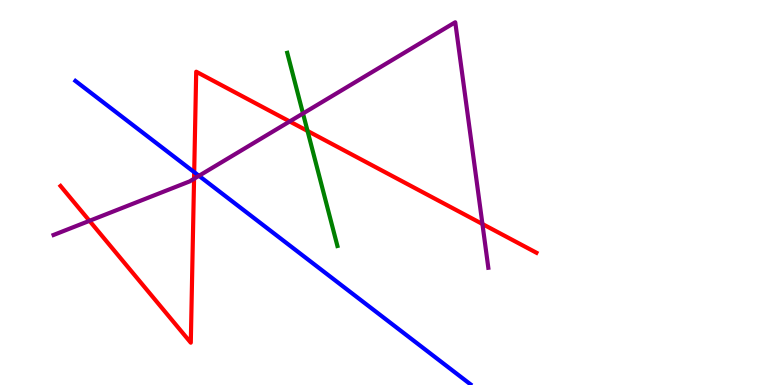[{'lines': ['blue', 'red'], 'intersections': [{'x': 2.51, 'y': 5.53}]}, {'lines': ['green', 'red'], 'intersections': [{'x': 3.97, 'y': 6.6}]}, {'lines': ['purple', 'red'], 'intersections': [{'x': 1.15, 'y': 4.26}, {'x': 2.5, 'y': 5.36}, {'x': 3.74, 'y': 6.85}, {'x': 6.22, 'y': 4.18}]}, {'lines': ['blue', 'green'], 'intersections': []}, {'lines': ['blue', 'purple'], 'intersections': [{'x': 2.57, 'y': 5.43}]}, {'lines': ['green', 'purple'], 'intersections': [{'x': 3.91, 'y': 7.05}]}]